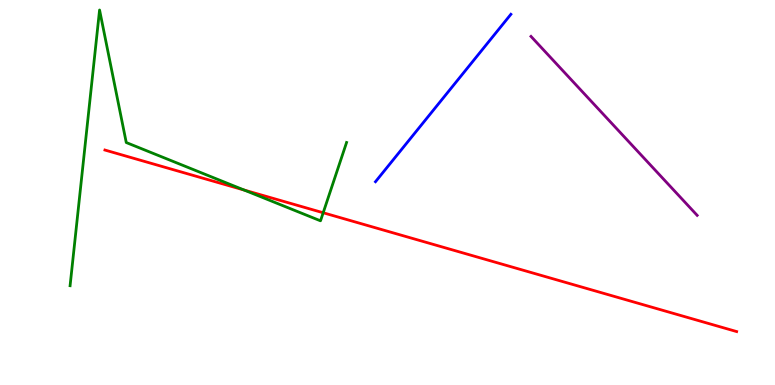[{'lines': ['blue', 'red'], 'intersections': []}, {'lines': ['green', 'red'], 'intersections': [{'x': 3.15, 'y': 5.06}, {'x': 4.17, 'y': 4.47}]}, {'lines': ['purple', 'red'], 'intersections': []}, {'lines': ['blue', 'green'], 'intersections': []}, {'lines': ['blue', 'purple'], 'intersections': []}, {'lines': ['green', 'purple'], 'intersections': []}]